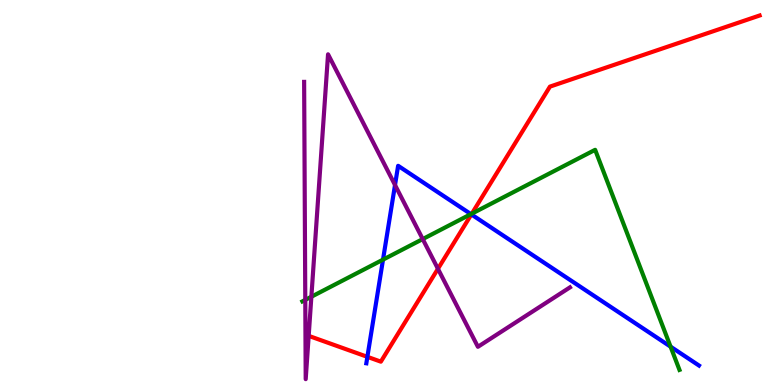[{'lines': ['blue', 'red'], 'intersections': [{'x': 4.74, 'y': 0.731}, {'x': 6.08, 'y': 4.43}]}, {'lines': ['green', 'red'], 'intersections': [{'x': 6.09, 'y': 4.45}]}, {'lines': ['purple', 'red'], 'intersections': [{'x': 3.98, 'y': 1.28}, {'x': 5.65, 'y': 3.02}]}, {'lines': ['blue', 'green'], 'intersections': [{'x': 4.94, 'y': 3.26}, {'x': 6.08, 'y': 4.44}, {'x': 8.65, 'y': 0.996}]}, {'lines': ['blue', 'purple'], 'intersections': [{'x': 5.1, 'y': 5.19}]}, {'lines': ['green', 'purple'], 'intersections': [{'x': 3.94, 'y': 2.21}, {'x': 4.02, 'y': 2.29}, {'x': 5.45, 'y': 3.79}]}]